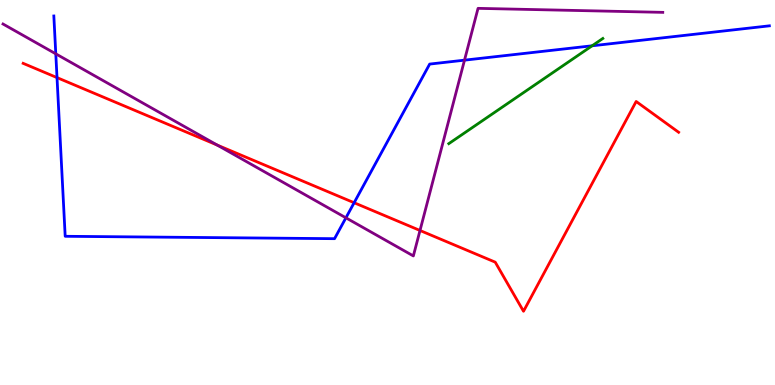[{'lines': ['blue', 'red'], 'intersections': [{'x': 0.736, 'y': 7.98}, {'x': 4.57, 'y': 4.73}]}, {'lines': ['green', 'red'], 'intersections': []}, {'lines': ['purple', 'red'], 'intersections': [{'x': 2.8, 'y': 6.23}, {'x': 5.42, 'y': 4.01}]}, {'lines': ['blue', 'green'], 'intersections': [{'x': 7.64, 'y': 8.81}]}, {'lines': ['blue', 'purple'], 'intersections': [{'x': 0.72, 'y': 8.6}, {'x': 4.46, 'y': 4.34}, {'x': 5.99, 'y': 8.44}]}, {'lines': ['green', 'purple'], 'intersections': []}]